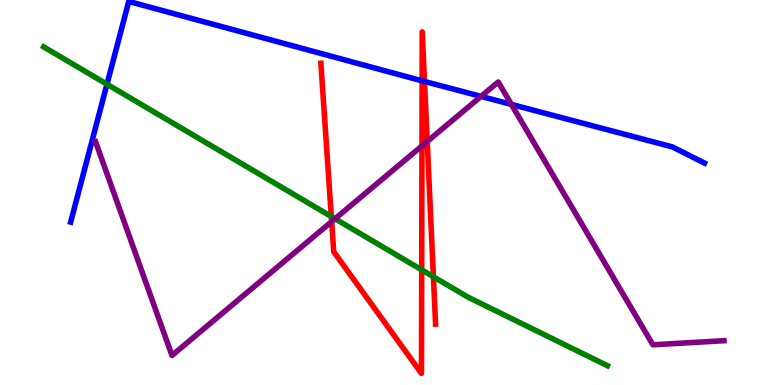[{'lines': ['blue', 'red'], 'intersections': [{'x': 5.45, 'y': 7.9}, {'x': 5.48, 'y': 7.88}]}, {'lines': ['green', 'red'], 'intersections': [{'x': 4.28, 'y': 4.38}, {'x': 5.44, 'y': 2.99}, {'x': 5.59, 'y': 2.81}]}, {'lines': ['purple', 'red'], 'intersections': [{'x': 4.28, 'y': 4.24}, {'x': 5.44, 'y': 6.21}, {'x': 5.51, 'y': 6.32}]}, {'lines': ['blue', 'green'], 'intersections': [{'x': 1.38, 'y': 7.81}]}, {'lines': ['blue', 'purple'], 'intersections': [{'x': 6.21, 'y': 7.5}, {'x': 6.6, 'y': 7.29}]}, {'lines': ['green', 'purple'], 'intersections': [{'x': 4.32, 'y': 4.32}]}]